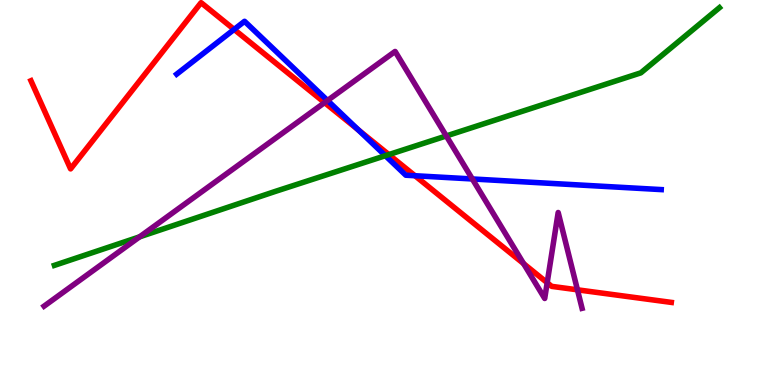[{'lines': ['blue', 'red'], 'intersections': [{'x': 3.02, 'y': 9.24}, {'x': 4.62, 'y': 6.63}, {'x': 5.35, 'y': 5.44}]}, {'lines': ['green', 'red'], 'intersections': [{'x': 5.02, 'y': 5.98}]}, {'lines': ['purple', 'red'], 'intersections': [{'x': 4.19, 'y': 7.33}, {'x': 6.76, 'y': 3.15}, {'x': 7.06, 'y': 2.66}, {'x': 7.45, 'y': 2.47}]}, {'lines': ['blue', 'green'], 'intersections': [{'x': 4.97, 'y': 5.96}]}, {'lines': ['blue', 'purple'], 'intersections': [{'x': 4.23, 'y': 7.39}, {'x': 6.09, 'y': 5.35}]}, {'lines': ['green', 'purple'], 'intersections': [{'x': 1.8, 'y': 3.85}, {'x': 5.76, 'y': 6.47}]}]